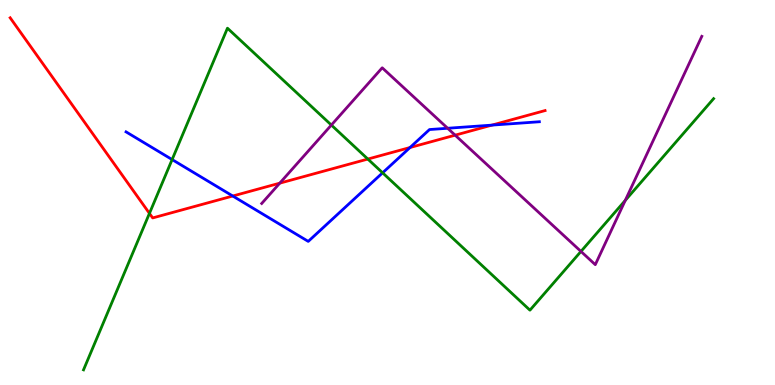[{'lines': ['blue', 'red'], 'intersections': [{'x': 3.0, 'y': 4.91}, {'x': 5.29, 'y': 6.17}, {'x': 6.35, 'y': 6.75}]}, {'lines': ['green', 'red'], 'intersections': [{'x': 1.93, 'y': 4.46}, {'x': 4.75, 'y': 5.87}]}, {'lines': ['purple', 'red'], 'intersections': [{'x': 3.61, 'y': 5.24}, {'x': 5.87, 'y': 6.49}]}, {'lines': ['blue', 'green'], 'intersections': [{'x': 2.22, 'y': 5.86}, {'x': 4.94, 'y': 5.51}]}, {'lines': ['blue', 'purple'], 'intersections': [{'x': 5.78, 'y': 6.67}]}, {'lines': ['green', 'purple'], 'intersections': [{'x': 4.28, 'y': 6.75}, {'x': 7.5, 'y': 3.47}, {'x': 8.07, 'y': 4.79}]}]